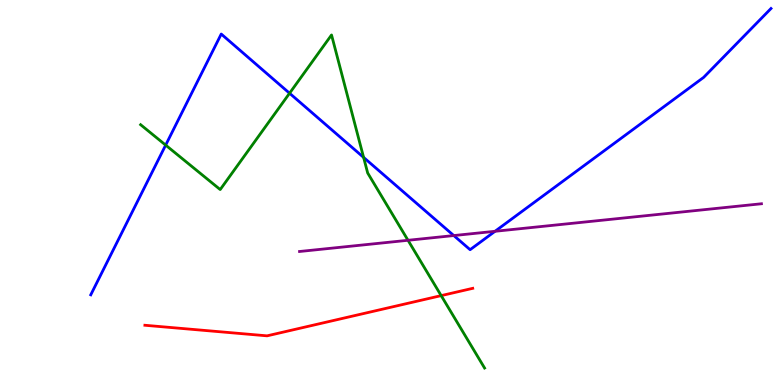[{'lines': ['blue', 'red'], 'intersections': []}, {'lines': ['green', 'red'], 'intersections': [{'x': 5.69, 'y': 2.32}]}, {'lines': ['purple', 'red'], 'intersections': []}, {'lines': ['blue', 'green'], 'intersections': [{'x': 2.14, 'y': 6.23}, {'x': 3.74, 'y': 7.58}, {'x': 4.69, 'y': 5.91}]}, {'lines': ['blue', 'purple'], 'intersections': [{'x': 5.86, 'y': 3.88}, {'x': 6.39, 'y': 3.99}]}, {'lines': ['green', 'purple'], 'intersections': [{'x': 5.26, 'y': 3.76}]}]